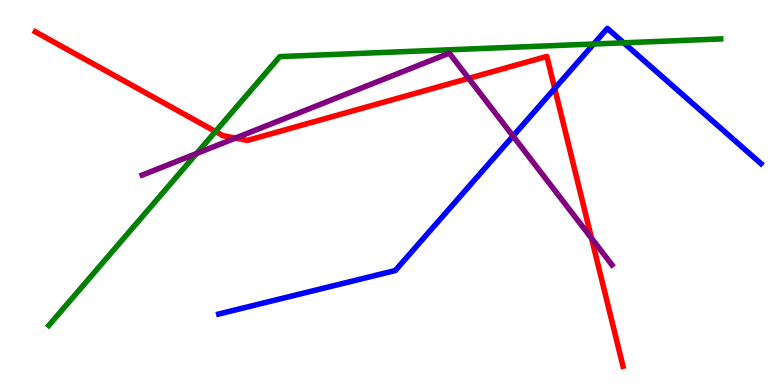[{'lines': ['blue', 'red'], 'intersections': [{'x': 7.16, 'y': 7.7}]}, {'lines': ['green', 'red'], 'intersections': [{'x': 2.78, 'y': 6.58}]}, {'lines': ['purple', 'red'], 'intersections': [{'x': 3.04, 'y': 6.41}, {'x': 6.05, 'y': 7.96}, {'x': 7.63, 'y': 3.81}]}, {'lines': ['blue', 'green'], 'intersections': [{'x': 7.66, 'y': 8.86}, {'x': 8.05, 'y': 8.89}]}, {'lines': ['blue', 'purple'], 'intersections': [{'x': 6.62, 'y': 6.47}]}, {'lines': ['green', 'purple'], 'intersections': [{'x': 2.54, 'y': 6.01}]}]